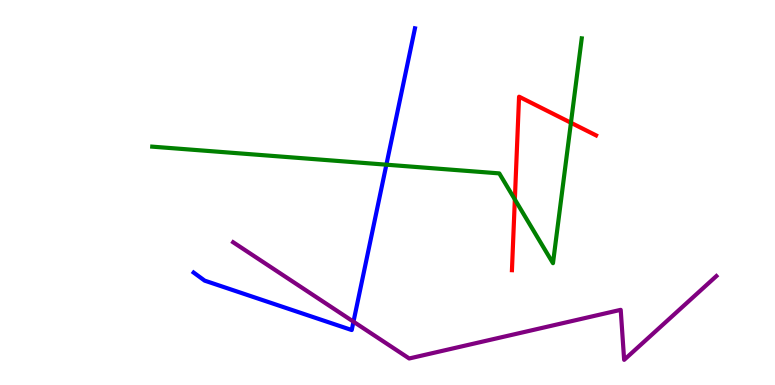[{'lines': ['blue', 'red'], 'intersections': []}, {'lines': ['green', 'red'], 'intersections': [{'x': 6.64, 'y': 4.82}, {'x': 7.37, 'y': 6.81}]}, {'lines': ['purple', 'red'], 'intersections': []}, {'lines': ['blue', 'green'], 'intersections': [{'x': 4.99, 'y': 5.72}]}, {'lines': ['blue', 'purple'], 'intersections': [{'x': 4.56, 'y': 1.64}]}, {'lines': ['green', 'purple'], 'intersections': []}]